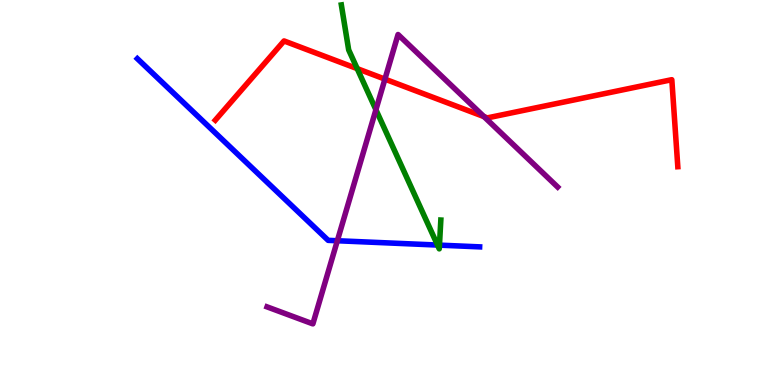[{'lines': ['blue', 'red'], 'intersections': []}, {'lines': ['green', 'red'], 'intersections': [{'x': 4.61, 'y': 8.22}]}, {'lines': ['purple', 'red'], 'intersections': [{'x': 4.97, 'y': 7.94}, {'x': 6.24, 'y': 6.97}]}, {'lines': ['blue', 'green'], 'intersections': [{'x': 5.65, 'y': 3.63}, {'x': 5.67, 'y': 3.63}]}, {'lines': ['blue', 'purple'], 'intersections': [{'x': 4.35, 'y': 3.75}]}, {'lines': ['green', 'purple'], 'intersections': [{'x': 4.85, 'y': 7.15}]}]